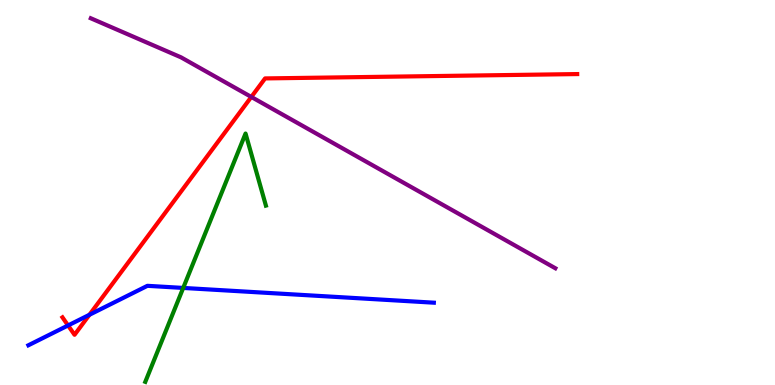[{'lines': ['blue', 'red'], 'intersections': [{'x': 0.878, 'y': 1.55}, {'x': 1.15, 'y': 1.82}]}, {'lines': ['green', 'red'], 'intersections': []}, {'lines': ['purple', 'red'], 'intersections': [{'x': 3.24, 'y': 7.48}]}, {'lines': ['blue', 'green'], 'intersections': [{'x': 2.36, 'y': 2.52}]}, {'lines': ['blue', 'purple'], 'intersections': []}, {'lines': ['green', 'purple'], 'intersections': []}]